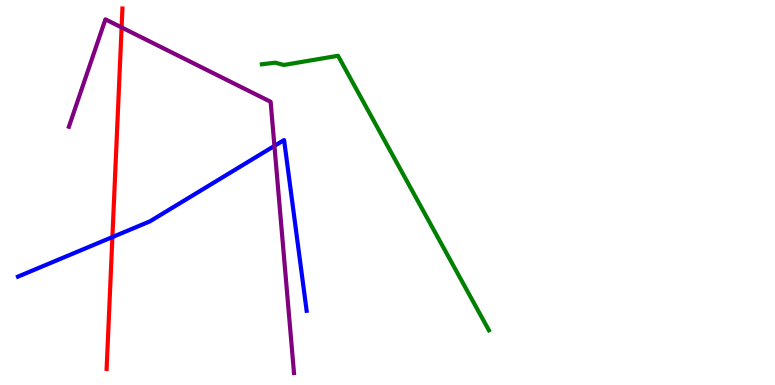[{'lines': ['blue', 'red'], 'intersections': [{'x': 1.45, 'y': 3.84}]}, {'lines': ['green', 'red'], 'intersections': []}, {'lines': ['purple', 'red'], 'intersections': [{'x': 1.57, 'y': 9.29}]}, {'lines': ['blue', 'green'], 'intersections': []}, {'lines': ['blue', 'purple'], 'intersections': [{'x': 3.54, 'y': 6.21}]}, {'lines': ['green', 'purple'], 'intersections': []}]